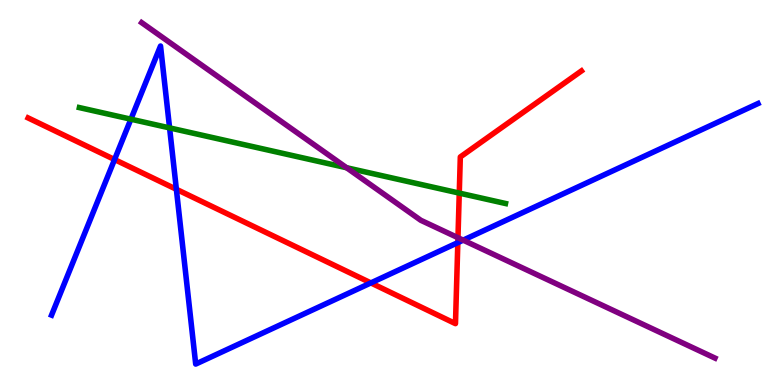[{'lines': ['blue', 'red'], 'intersections': [{'x': 1.48, 'y': 5.86}, {'x': 2.28, 'y': 5.08}, {'x': 4.79, 'y': 2.65}, {'x': 5.91, 'y': 3.7}]}, {'lines': ['green', 'red'], 'intersections': [{'x': 5.93, 'y': 4.98}]}, {'lines': ['purple', 'red'], 'intersections': [{'x': 5.91, 'y': 3.83}]}, {'lines': ['blue', 'green'], 'intersections': [{'x': 1.69, 'y': 6.9}, {'x': 2.19, 'y': 6.68}]}, {'lines': ['blue', 'purple'], 'intersections': [{'x': 5.98, 'y': 3.76}]}, {'lines': ['green', 'purple'], 'intersections': [{'x': 4.47, 'y': 5.64}]}]